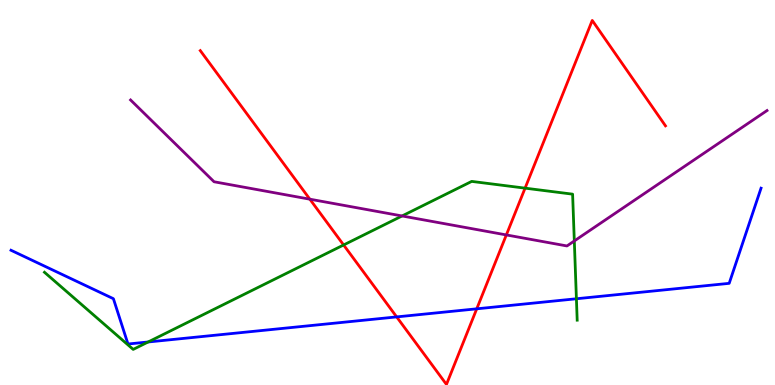[{'lines': ['blue', 'red'], 'intersections': [{'x': 5.12, 'y': 1.77}, {'x': 6.15, 'y': 1.98}]}, {'lines': ['green', 'red'], 'intersections': [{'x': 4.43, 'y': 3.64}, {'x': 6.78, 'y': 5.11}]}, {'lines': ['purple', 'red'], 'intersections': [{'x': 4.0, 'y': 4.83}, {'x': 6.53, 'y': 3.9}]}, {'lines': ['blue', 'green'], 'intersections': [{'x': 1.91, 'y': 1.12}, {'x': 7.44, 'y': 2.24}]}, {'lines': ['blue', 'purple'], 'intersections': []}, {'lines': ['green', 'purple'], 'intersections': [{'x': 5.19, 'y': 4.39}, {'x': 7.41, 'y': 3.74}]}]